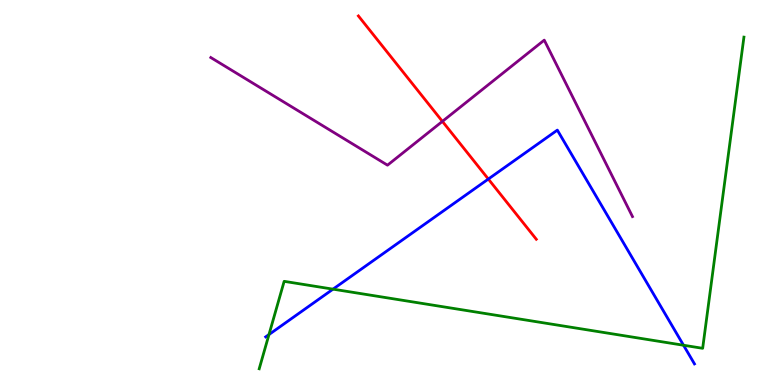[{'lines': ['blue', 'red'], 'intersections': [{'x': 6.3, 'y': 5.35}]}, {'lines': ['green', 'red'], 'intersections': []}, {'lines': ['purple', 'red'], 'intersections': [{'x': 5.71, 'y': 6.85}]}, {'lines': ['blue', 'green'], 'intersections': [{'x': 3.47, 'y': 1.31}, {'x': 4.3, 'y': 2.49}, {'x': 8.82, 'y': 1.03}]}, {'lines': ['blue', 'purple'], 'intersections': []}, {'lines': ['green', 'purple'], 'intersections': []}]